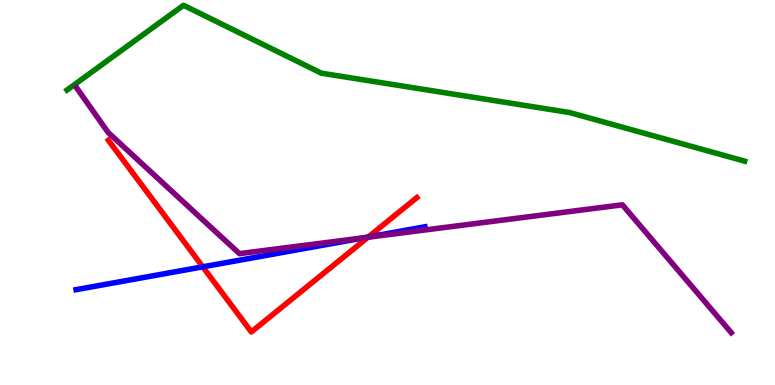[{'lines': ['blue', 'red'], 'intersections': [{'x': 2.62, 'y': 3.07}, {'x': 4.75, 'y': 3.84}]}, {'lines': ['green', 'red'], 'intersections': []}, {'lines': ['purple', 'red'], 'intersections': [{'x': 4.75, 'y': 3.84}]}, {'lines': ['blue', 'green'], 'intersections': []}, {'lines': ['blue', 'purple'], 'intersections': [{'x': 4.7, 'y': 3.83}]}, {'lines': ['green', 'purple'], 'intersections': []}]